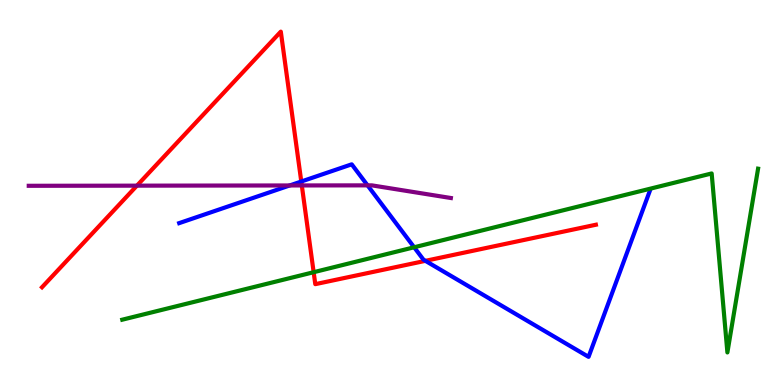[{'lines': ['blue', 'red'], 'intersections': [{'x': 3.89, 'y': 5.29}, {'x': 5.49, 'y': 3.22}]}, {'lines': ['green', 'red'], 'intersections': [{'x': 4.05, 'y': 2.93}]}, {'lines': ['purple', 'red'], 'intersections': [{'x': 1.77, 'y': 5.18}, {'x': 3.89, 'y': 5.18}]}, {'lines': ['blue', 'green'], 'intersections': [{'x': 5.34, 'y': 3.58}]}, {'lines': ['blue', 'purple'], 'intersections': [{'x': 3.74, 'y': 5.18}, {'x': 4.74, 'y': 5.19}]}, {'lines': ['green', 'purple'], 'intersections': []}]